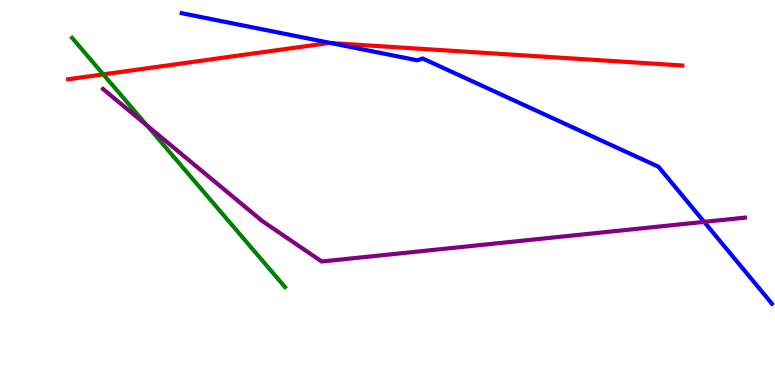[{'lines': ['blue', 'red'], 'intersections': [{'x': 4.27, 'y': 8.88}]}, {'lines': ['green', 'red'], 'intersections': [{'x': 1.33, 'y': 8.07}]}, {'lines': ['purple', 'red'], 'intersections': []}, {'lines': ['blue', 'green'], 'intersections': []}, {'lines': ['blue', 'purple'], 'intersections': [{'x': 9.09, 'y': 4.24}]}, {'lines': ['green', 'purple'], 'intersections': [{'x': 1.89, 'y': 6.74}]}]